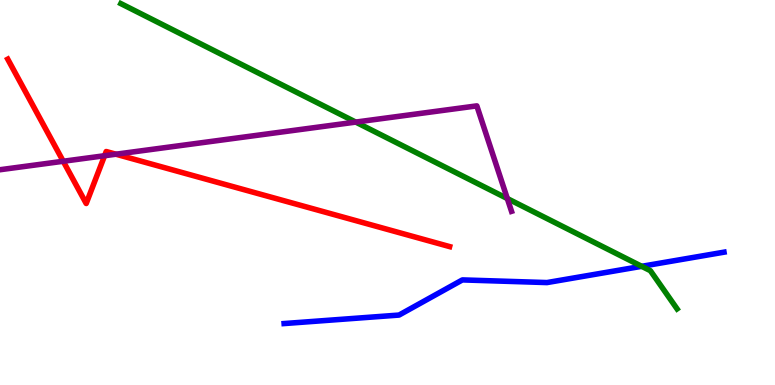[{'lines': ['blue', 'red'], 'intersections': []}, {'lines': ['green', 'red'], 'intersections': []}, {'lines': ['purple', 'red'], 'intersections': [{'x': 0.816, 'y': 5.81}, {'x': 1.35, 'y': 5.96}, {'x': 1.5, 'y': 5.99}]}, {'lines': ['blue', 'green'], 'intersections': [{'x': 8.28, 'y': 3.08}]}, {'lines': ['blue', 'purple'], 'intersections': []}, {'lines': ['green', 'purple'], 'intersections': [{'x': 4.59, 'y': 6.83}, {'x': 6.55, 'y': 4.84}]}]